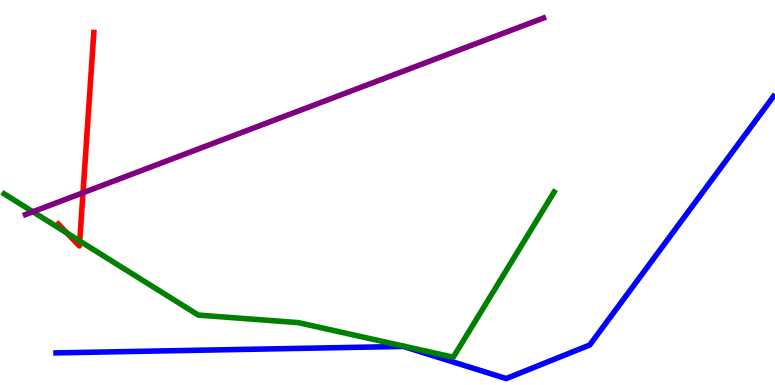[{'lines': ['blue', 'red'], 'intersections': []}, {'lines': ['green', 'red'], 'intersections': [{'x': 0.864, 'y': 3.95}, {'x': 1.03, 'y': 3.74}]}, {'lines': ['purple', 'red'], 'intersections': [{'x': 1.07, 'y': 4.99}]}, {'lines': ['blue', 'green'], 'intersections': []}, {'lines': ['blue', 'purple'], 'intersections': []}, {'lines': ['green', 'purple'], 'intersections': [{'x': 0.424, 'y': 4.5}]}]